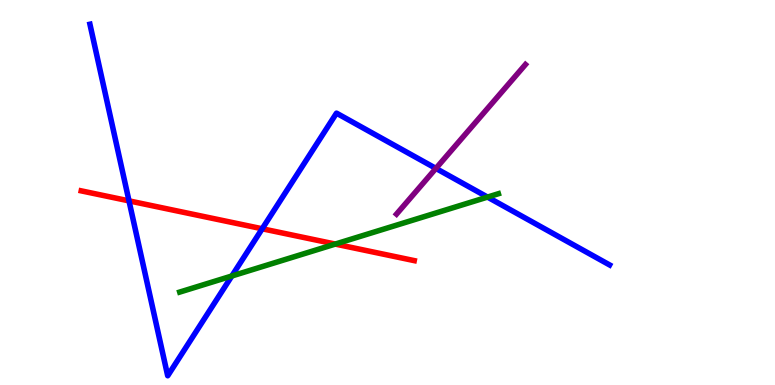[{'lines': ['blue', 'red'], 'intersections': [{'x': 1.66, 'y': 4.78}, {'x': 3.38, 'y': 4.06}]}, {'lines': ['green', 'red'], 'intersections': [{'x': 4.33, 'y': 3.66}]}, {'lines': ['purple', 'red'], 'intersections': []}, {'lines': ['blue', 'green'], 'intersections': [{'x': 2.99, 'y': 2.83}, {'x': 6.29, 'y': 4.88}]}, {'lines': ['blue', 'purple'], 'intersections': [{'x': 5.62, 'y': 5.63}]}, {'lines': ['green', 'purple'], 'intersections': []}]